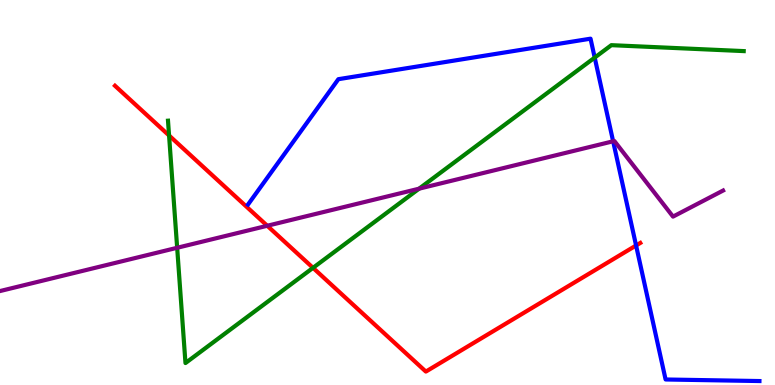[{'lines': ['blue', 'red'], 'intersections': [{'x': 8.21, 'y': 3.62}]}, {'lines': ['green', 'red'], 'intersections': [{'x': 2.18, 'y': 6.48}, {'x': 4.04, 'y': 3.04}]}, {'lines': ['purple', 'red'], 'intersections': [{'x': 3.45, 'y': 4.14}]}, {'lines': ['blue', 'green'], 'intersections': [{'x': 7.67, 'y': 8.5}]}, {'lines': ['blue', 'purple'], 'intersections': [{'x': 7.91, 'y': 6.33}]}, {'lines': ['green', 'purple'], 'intersections': [{'x': 2.29, 'y': 3.56}, {'x': 5.41, 'y': 5.1}]}]